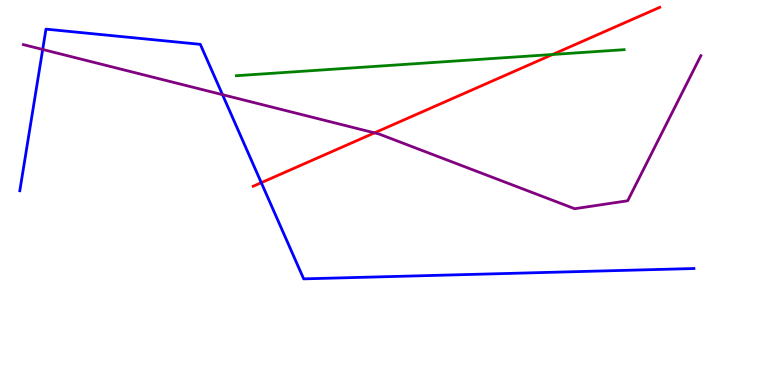[{'lines': ['blue', 'red'], 'intersections': [{'x': 3.37, 'y': 5.26}]}, {'lines': ['green', 'red'], 'intersections': [{'x': 7.13, 'y': 8.59}]}, {'lines': ['purple', 'red'], 'intersections': [{'x': 4.83, 'y': 6.55}]}, {'lines': ['blue', 'green'], 'intersections': []}, {'lines': ['blue', 'purple'], 'intersections': [{'x': 0.551, 'y': 8.71}, {'x': 2.87, 'y': 7.54}]}, {'lines': ['green', 'purple'], 'intersections': []}]